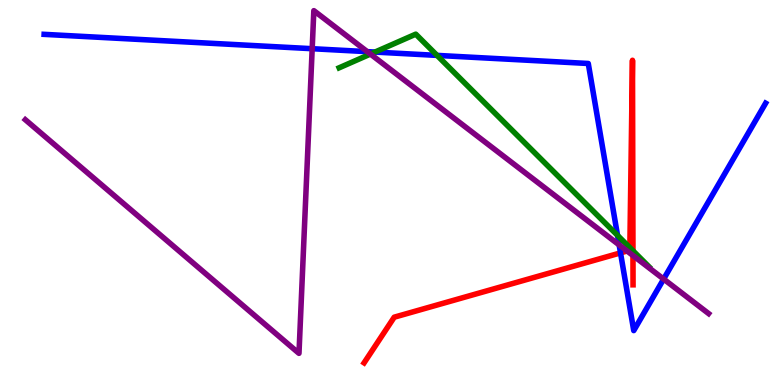[{'lines': ['blue', 'red'], 'intersections': [{'x': 8.01, 'y': 3.43}]}, {'lines': ['green', 'red'], 'intersections': [{'x': 8.13, 'y': 3.57}, {'x': 8.17, 'y': 3.49}]}, {'lines': ['purple', 'red'], 'intersections': [{'x': 8.09, 'y': 3.48}, {'x': 8.17, 'y': 3.36}]}, {'lines': ['blue', 'green'], 'intersections': [{'x': 4.84, 'y': 8.65}, {'x': 5.64, 'y': 8.56}, {'x': 7.97, 'y': 3.89}]}, {'lines': ['blue', 'purple'], 'intersections': [{'x': 4.03, 'y': 8.73}, {'x': 4.74, 'y': 8.66}, {'x': 7.99, 'y': 3.64}, {'x': 8.56, 'y': 2.75}]}, {'lines': ['green', 'purple'], 'intersections': [{'x': 4.78, 'y': 8.6}]}]